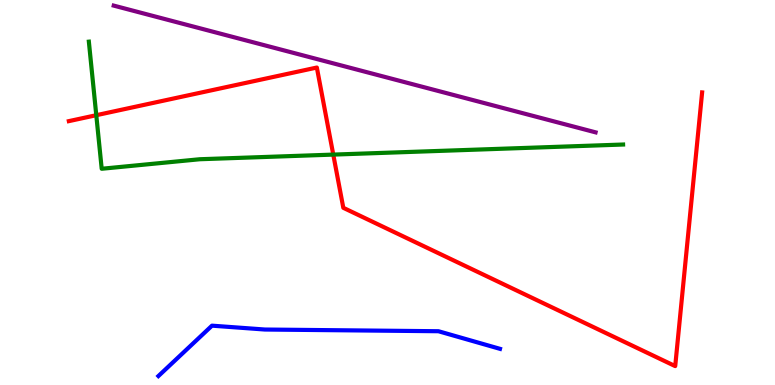[{'lines': ['blue', 'red'], 'intersections': []}, {'lines': ['green', 'red'], 'intersections': [{'x': 1.24, 'y': 7.01}, {'x': 4.3, 'y': 5.98}]}, {'lines': ['purple', 'red'], 'intersections': []}, {'lines': ['blue', 'green'], 'intersections': []}, {'lines': ['blue', 'purple'], 'intersections': []}, {'lines': ['green', 'purple'], 'intersections': []}]